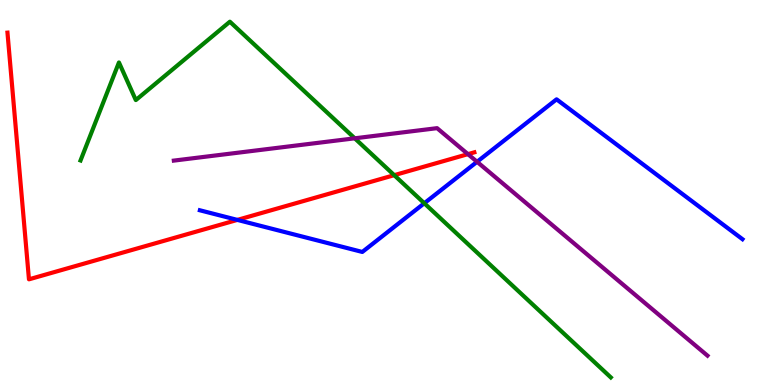[{'lines': ['blue', 'red'], 'intersections': [{'x': 3.06, 'y': 4.29}]}, {'lines': ['green', 'red'], 'intersections': [{'x': 5.09, 'y': 5.45}]}, {'lines': ['purple', 'red'], 'intersections': [{'x': 6.04, 'y': 6.0}]}, {'lines': ['blue', 'green'], 'intersections': [{'x': 5.47, 'y': 4.72}]}, {'lines': ['blue', 'purple'], 'intersections': [{'x': 6.16, 'y': 5.8}]}, {'lines': ['green', 'purple'], 'intersections': [{'x': 4.58, 'y': 6.41}]}]